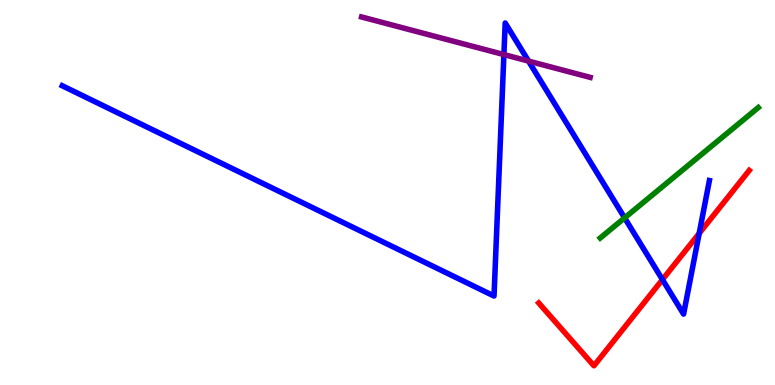[{'lines': ['blue', 'red'], 'intersections': [{'x': 8.55, 'y': 2.74}, {'x': 9.02, 'y': 3.94}]}, {'lines': ['green', 'red'], 'intersections': []}, {'lines': ['purple', 'red'], 'intersections': []}, {'lines': ['blue', 'green'], 'intersections': [{'x': 8.06, 'y': 4.34}]}, {'lines': ['blue', 'purple'], 'intersections': [{'x': 6.5, 'y': 8.58}, {'x': 6.82, 'y': 8.41}]}, {'lines': ['green', 'purple'], 'intersections': []}]